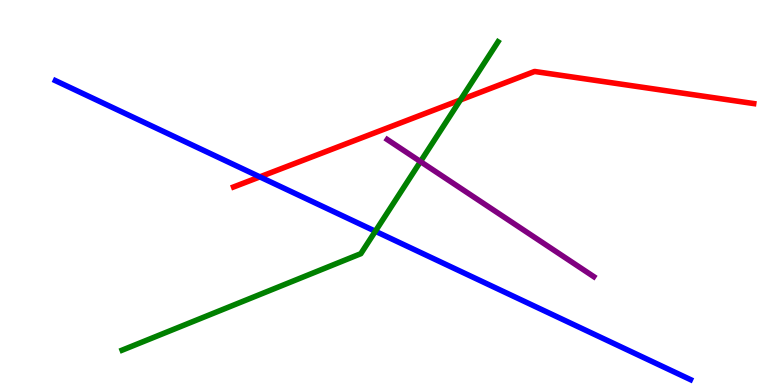[{'lines': ['blue', 'red'], 'intersections': [{'x': 3.35, 'y': 5.41}]}, {'lines': ['green', 'red'], 'intersections': [{'x': 5.94, 'y': 7.4}]}, {'lines': ['purple', 'red'], 'intersections': []}, {'lines': ['blue', 'green'], 'intersections': [{'x': 4.84, 'y': 3.99}]}, {'lines': ['blue', 'purple'], 'intersections': []}, {'lines': ['green', 'purple'], 'intersections': [{'x': 5.43, 'y': 5.8}]}]